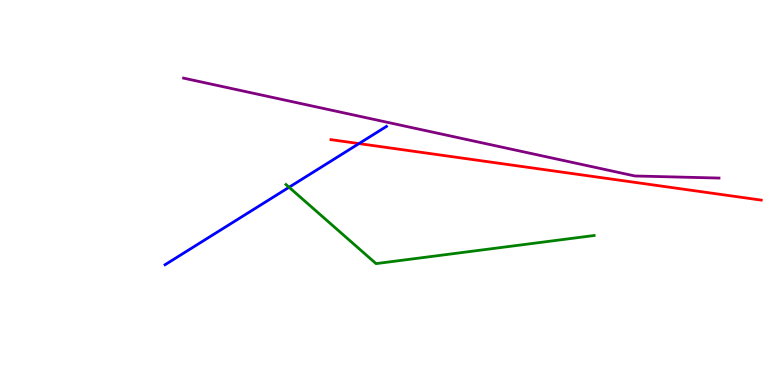[{'lines': ['blue', 'red'], 'intersections': [{'x': 4.63, 'y': 6.27}]}, {'lines': ['green', 'red'], 'intersections': []}, {'lines': ['purple', 'red'], 'intersections': []}, {'lines': ['blue', 'green'], 'intersections': [{'x': 3.73, 'y': 5.14}]}, {'lines': ['blue', 'purple'], 'intersections': []}, {'lines': ['green', 'purple'], 'intersections': []}]